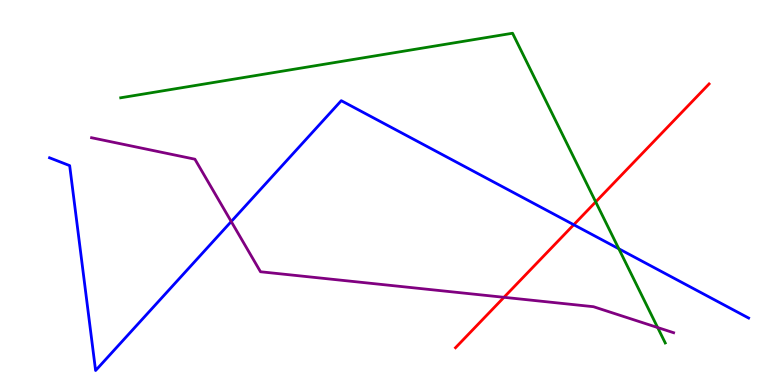[{'lines': ['blue', 'red'], 'intersections': [{'x': 7.4, 'y': 4.16}]}, {'lines': ['green', 'red'], 'intersections': [{'x': 7.69, 'y': 4.76}]}, {'lines': ['purple', 'red'], 'intersections': [{'x': 6.5, 'y': 2.28}]}, {'lines': ['blue', 'green'], 'intersections': [{'x': 7.98, 'y': 3.54}]}, {'lines': ['blue', 'purple'], 'intersections': [{'x': 2.98, 'y': 4.25}]}, {'lines': ['green', 'purple'], 'intersections': [{'x': 8.49, 'y': 1.49}]}]